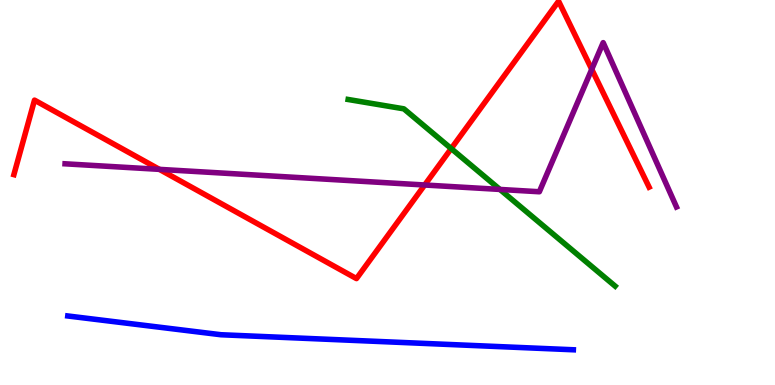[{'lines': ['blue', 'red'], 'intersections': []}, {'lines': ['green', 'red'], 'intersections': [{'x': 5.82, 'y': 6.14}]}, {'lines': ['purple', 'red'], 'intersections': [{'x': 2.06, 'y': 5.6}, {'x': 5.48, 'y': 5.19}, {'x': 7.64, 'y': 8.2}]}, {'lines': ['blue', 'green'], 'intersections': []}, {'lines': ['blue', 'purple'], 'intersections': []}, {'lines': ['green', 'purple'], 'intersections': [{'x': 6.45, 'y': 5.08}]}]